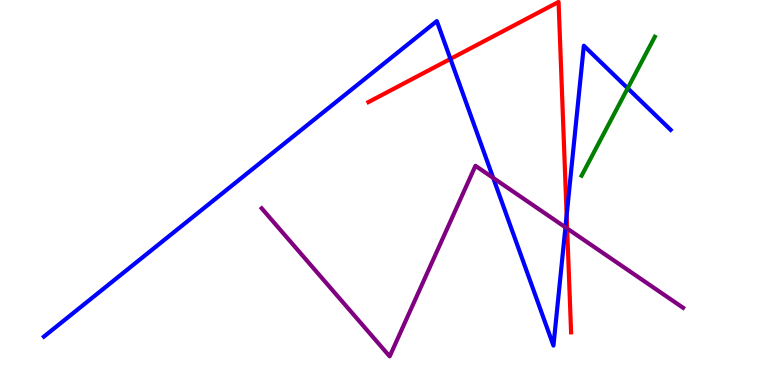[{'lines': ['blue', 'red'], 'intersections': [{'x': 5.81, 'y': 8.47}, {'x': 7.31, 'y': 4.41}]}, {'lines': ['green', 'red'], 'intersections': []}, {'lines': ['purple', 'red'], 'intersections': [{'x': 7.32, 'y': 4.06}]}, {'lines': ['blue', 'green'], 'intersections': [{'x': 8.1, 'y': 7.71}]}, {'lines': ['blue', 'purple'], 'intersections': [{'x': 6.36, 'y': 5.38}, {'x': 7.3, 'y': 4.1}]}, {'lines': ['green', 'purple'], 'intersections': []}]